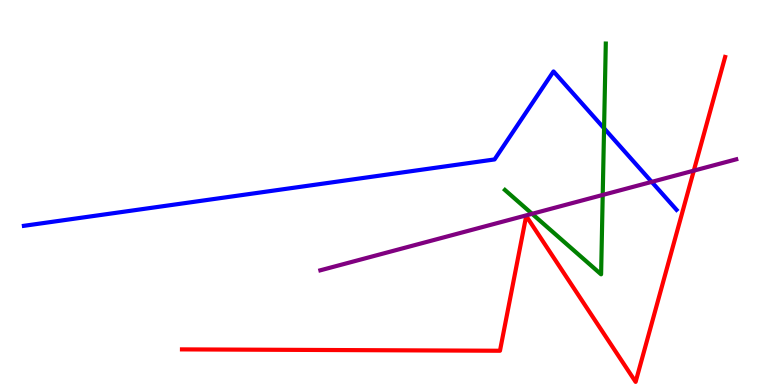[{'lines': ['blue', 'red'], 'intersections': []}, {'lines': ['green', 'red'], 'intersections': []}, {'lines': ['purple', 'red'], 'intersections': [{'x': 8.95, 'y': 5.57}]}, {'lines': ['blue', 'green'], 'intersections': [{'x': 7.79, 'y': 6.67}]}, {'lines': ['blue', 'purple'], 'intersections': [{'x': 8.41, 'y': 5.28}]}, {'lines': ['green', 'purple'], 'intersections': [{'x': 6.87, 'y': 4.45}, {'x': 7.78, 'y': 4.94}]}]